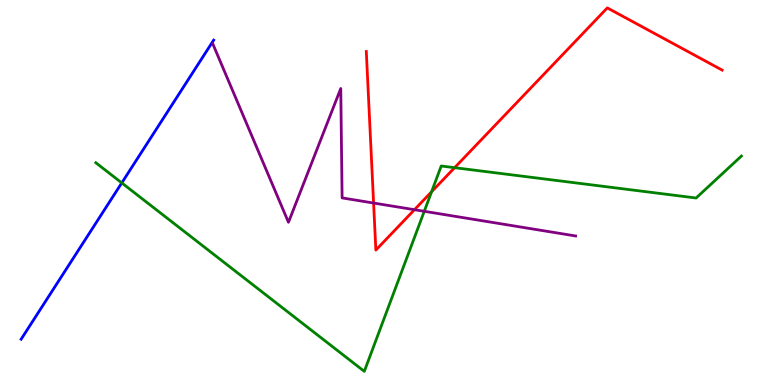[{'lines': ['blue', 'red'], 'intersections': []}, {'lines': ['green', 'red'], 'intersections': [{'x': 5.57, 'y': 5.02}, {'x': 5.87, 'y': 5.64}]}, {'lines': ['purple', 'red'], 'intersections': [{'x': 4.82, 'y': 4.73}, {'x': 5.35, 'y': 4.55}]}, {'lines': ['blue', 'green'], 'intersections': [{'x': 1.57, 'y': 5.25}]}, {'lines': ['blue', 'purple'], 'intersections': []}, {'lines': ['green', 'purple'], 'intersections': [{'x': 5.47, 'y': 4.51}]}]